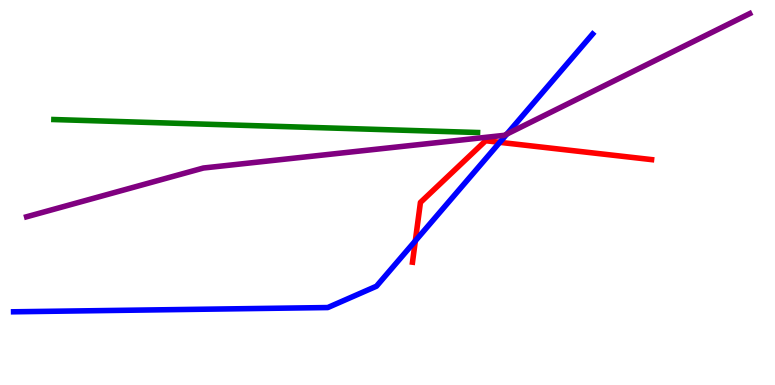[{'lines': ['blue', 'red'], 'intersections': [{'x': 5.36, 'y': 3.74}, {'x': 6.45, 'y': 6.3}]}, {'lines': ['green', 'red'], 'intersections': []}, {'lines': ['purple', 'red'], 'intersections': []}, {'lines': ['blue', 'green'], 'intersections': []}, {'lines': ['blue', 'purple'], 'intersections': [{'x': 6.54, 'y': 6.52}]}, {'lines': ['green', 'purple'], 'intersections': []}]